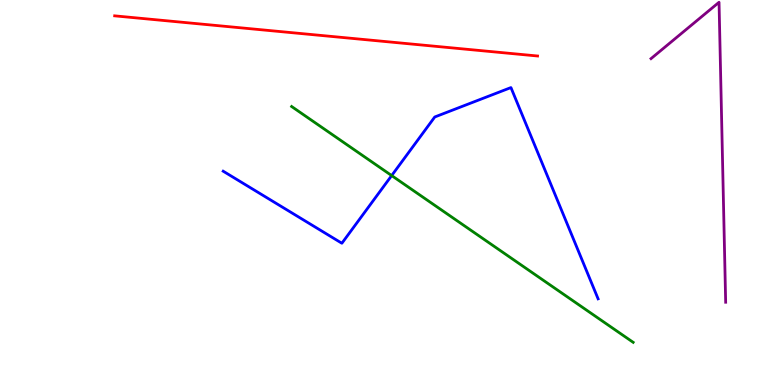[{'lines': ['blue', 'red'], 'intersections': []}, {'lines': ['green', 'red'], 'intersections': []}, {'lines': ['purple', 'red'], 'intersections': []}, {'lines': ['blue', 'green'], 'intersections': [{'x': 5.05, 'y': 5.44}]}, {'lines': ['blue', 'purple'], 'intersections': []}, {'lines': ['green', 'purple'], 'intersections': []}]